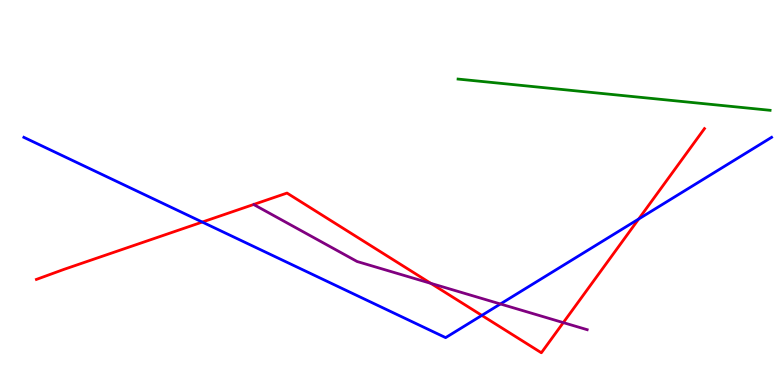[{'lines': ['blue', 'red'], 'intersections': [{'x': 2.61, 'y': 4.23}, {'x': 6.22, 'y': 1.81}, {'x': 8.24, 'y': 4.31}]}, {'lines': ['green', 'red'], 'intersections': []}, {'lines': ['purple', 'red'], 'intersections': [{'x': 5.56, 'y': 2.64}, {'x': 7.27, 'y': 1.62}]}, {'lines': ['blue', 'green'], 'intersections': []}, {'lines': ['blue', 'purple'], 'intersections': [{'x': 6.46, 'y': 2.1}]}, {'lines': ['green', 'purple'], 'intersections': []}]